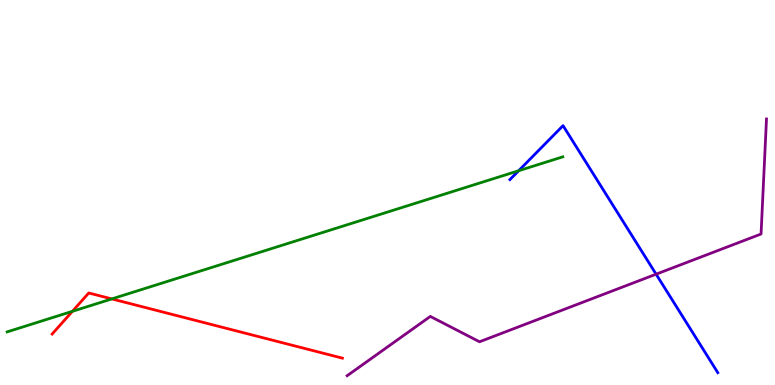[{'lines': ['blue', 'red'], 'intersections': []}, {'lines': ['green', 'red'], 'intersections': [{'x': 0.934, 'y': 1.91}, {'x': 1.44, 'y': 2.24}]}, {'lines': ['purple', 'red'], 'intersections': []}, {'lines': ['blue', 'green'], 'intersections': [{'x': 6.69, 'y': 5.56}]}, {'lines': ['blue', 'purple'], 'intersections': [{'x': 8.47, 'y': 2.88}]}, {'lines': ['green', 'purple'], 'intersections': []}]